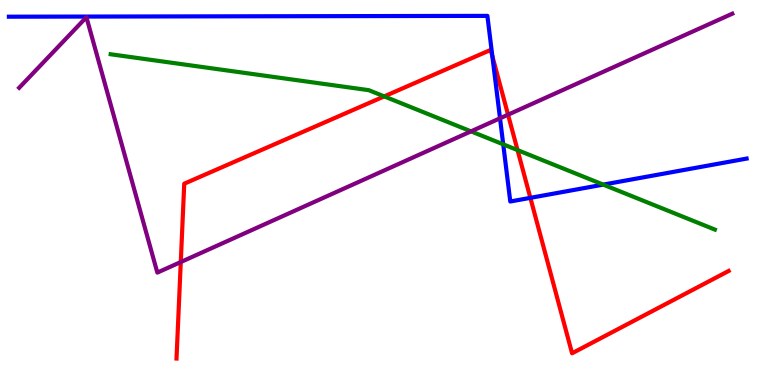[{'lines': ['blue', 'red'], 'intersections': [{'x': 6.35, 'y': 8.54}, {'x': 6.84, 'y': 4.86}]}, {'lines': ['green', 'red'], 'intersections': [{'x': 4.96, 'y': 7.5}, {'x': 6.68, 'y': 6.1}]}, {'lines': ['purple', 'red'], 'intersections': [{'x': 2.33, 'y': 3.19}, {'x': 6.56, 'y': 7.02}]}, {'lines': ['blue', 'green'], 'intersections': [{'x': 6.49, 'y': 6.25}, {'x': 7.78, 'y': 5.2}]}, {'lines': ['blue', 'purple'], 'intersections': [{'x': 6.45, 'y': 6.93}]}, {'lines': ['green', 'purple'], 'intersections': [{'x': 6.08, 'y': 6.59}]}]